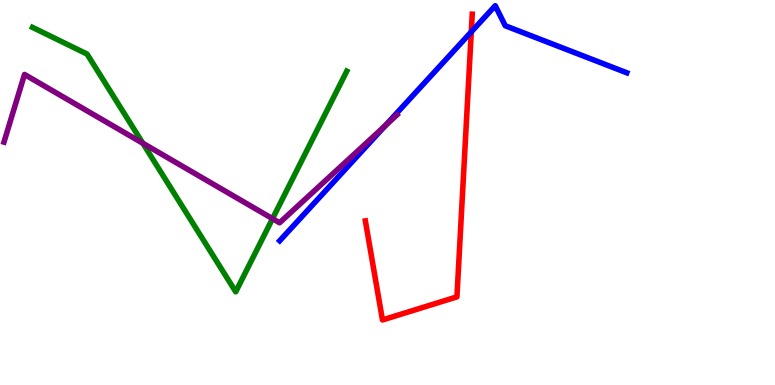[{'lines': ['blue', 'red'], 'intersections': [{'x': 6.08, 'y': 9.17}]}, {'lines': ['green', 'red'], 'intersections': []}, {'lines': ['purple', 'red'], 'intersections': []}, {'lines': ['blue', 'green'], 'intersections': []}, {'lines': ['blue', 'purple'], 'intersections': [{'x': 4.97, 'y': 6.73}]}, {'lines': ['green', 'purple'], 'intersections': [{'x': 1.84, 'y': 6.28}, {'x': 3.52, 'y': 4.32}]}]